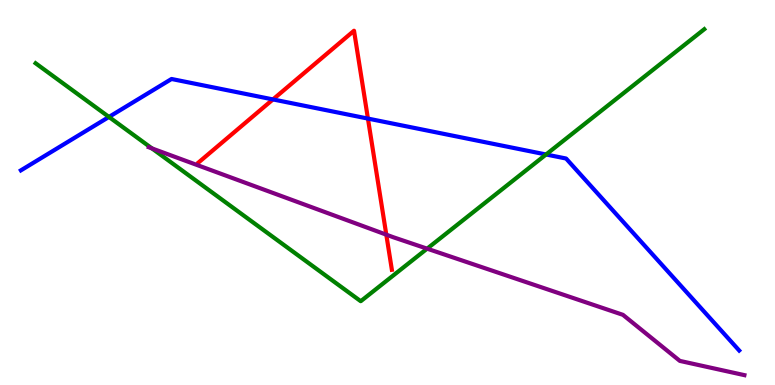[{'lines': ['blue', 'red'], 'intersections': [{'x': 3.52, 'y': 7.42}, {'x': 4.75, 'y': 6.92}]}, {'lines': ['green', 'red'], 'intersections': []}, {'lines': ['purple', 'red'], 'intersections': [{'x': 4.98, 'y': 3.9}]}, {'lines': ['blue', 'green'], 'intersections': [{'x': 1.41, 'y': 6.96}, {'x': 7.05, 'y': 5.99}]}, {'lines': ['blue', 'purple'], 'intersections': []}, {'lines': ['green', 'purple'], 'intersections': [{'x': 1.96, 'y': 6.15}, {'x': 5.51, 'y': 3.54}]}]